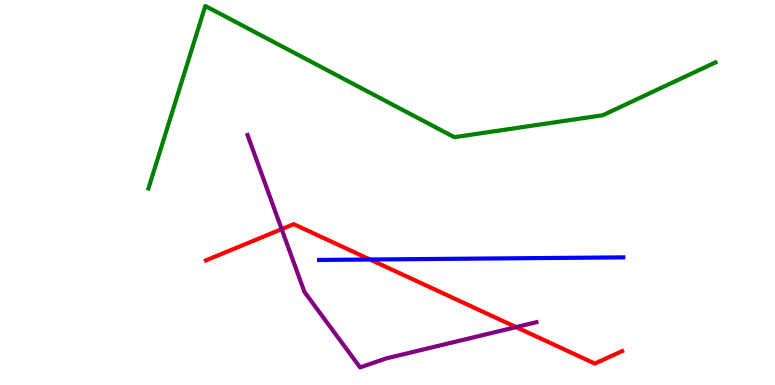[{'lines': ['blue', 'red'], 'intersections': [{'x': 4.77, 'y': 3.26}]}, {'lines': ['green', 'red'], 'intersections': []}, {'lines': ['purple', 'red'], 'intersections': [{'x': 3.63, 'y': 4.05}, {'x': 6.66, 'y': 1.5}]}, {'lines': ['blue', 'green'], 'intersections': []}, {'lines': ['blue', 'purple'], 'intersections': []}, {'lines': ['green', 'purple'], 'intersections': []}]